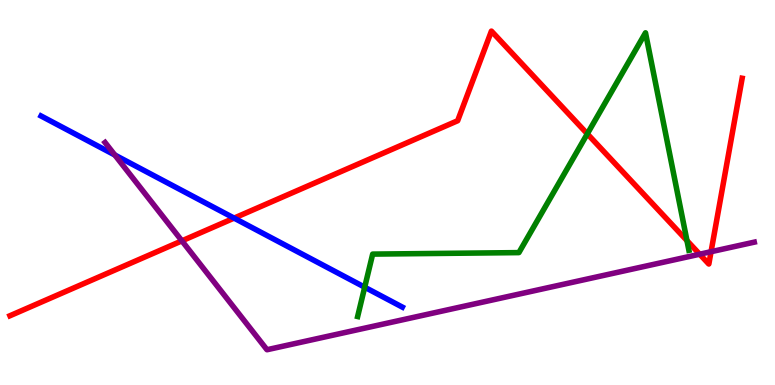[{'lines': ['blue', 'red'], 'intersections': [{'x': 3.02, 'y': 4.33}]}, {'lines': ['green', 'red'], 'intersections': [{'x': 7.58, 'y': 6.52}, {'x': 8.86, 'y': 3.75}]}, {'lines': ['purple', 'red'], 'intersections': [{'x': 2.35, 'y': 3.74}, {'x': 9.03, 'y': 3.4}, {'x': 9.17, 'y': 3.46}]}, {'lines': ['blue', 'green'], 'intersections': [{'x': 4.71, 'y': 2.54}]}, {'lines': ['blue', 'purple'], 'intersections': [{'x': 1.48, 'y': 5.97}]}, {'lines': ['green', 'purple'], 'intersections': []}]